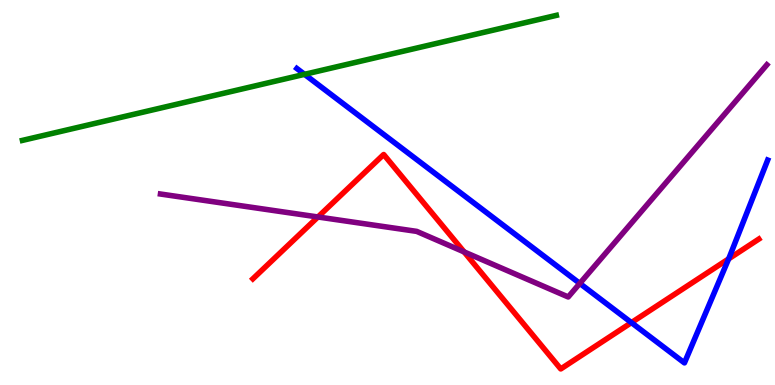[{'lines': ['blue', 'red'], 'intersections': [{'x': 8.15, 'y': 1.62}, {'x': 9.4, 'y': 3.28}]}, {'lines': ['green', 'red'], 'intersections': []}, {'lines': ['purple', 'red'], 'intersections': [{'x': 4.1, 'y': 4.36}, {'x': 5.99, 'y': 3.46}]}, {'lines': ['blue', 'green'], 'intersections': [{'x': 3.93, 'y': 8.07}]}, {'lines': ['blue', 'purple'], 'intersections': [{'x': 7.48, 'y': 2.64}]}, {'lines': ['green', 'purple'], 'intersections': []}]